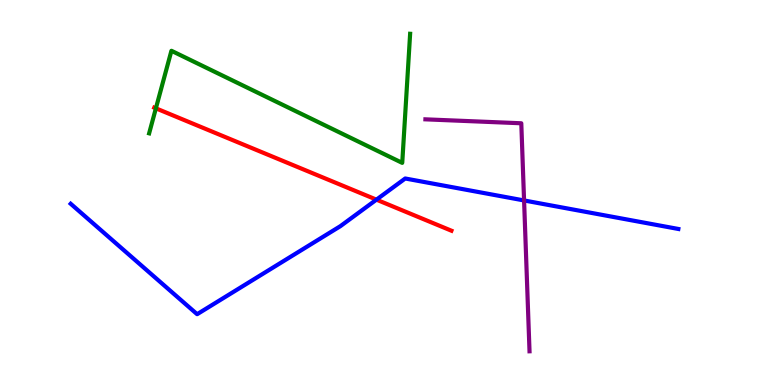[{'lines': ['blue', 'red'], 'intersections': [{'x': 4.86, 'y': 4.81}]}, {'lines': ['green', 'red'], 'intersections': [{'x': 2.01, 'y': 7.19}]}, {'lines': ['purple', 'red'], 'intersections': []}, {'lines': ['blue', 'green'], 'intersections': []}, {'lines': ['blue', 'purple'], 'intersections': [{'x': 6.76, 'y': 4.79}]}, {'lines': ['green', 'purple'], 'intersections': []}]